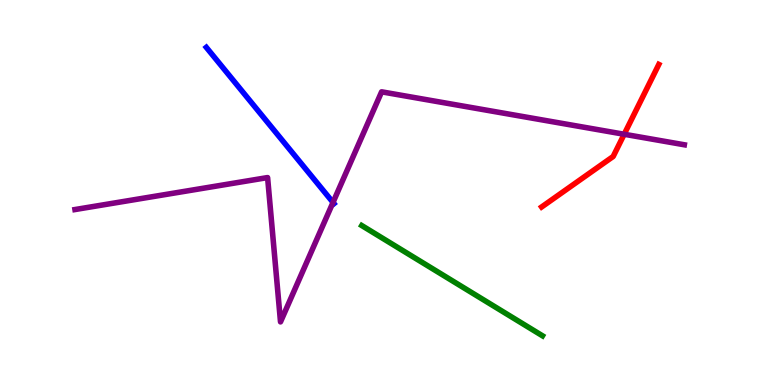[{'lines': ['blue', 'red'], 'intersections': []}, {'lines': ['green', 'red'], 'intersections': []}, {'lines': ['purple', 'red'], 'intersections': [{'x': 8.05, 'y': 6.51}]}, {'lines': ['blue', 'green'], 'intersections': []}, {'lines': ['blue', 'purple'], 'intersections': [{'x': 4.3, 'y': 4.74}]}, {'lines': ['green', 'purple'], 'intersections': []}]